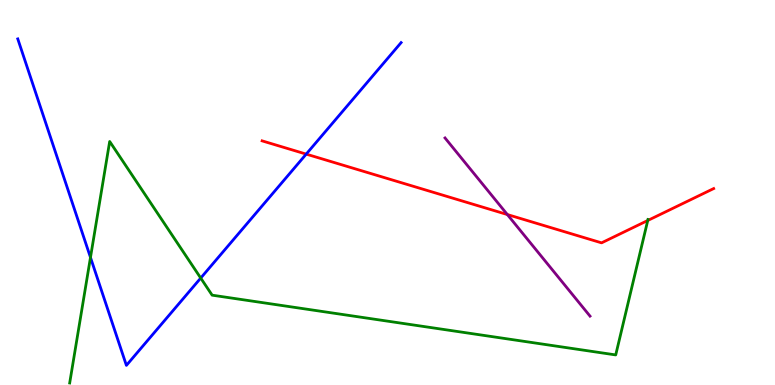[{'lines': ['blue', 'red'], 'intersections': [{'x': 3.95, 'y': 6.0}]}, {'lines': ['green', 'red'], 'intersections': [{'x': 8.36, 'y': 4.27}]}, {'lines': ['purple', 'red'], 'intersections': [{'x': 6.55, 'y': 4.43}]}, {'lines': ['blue', 'green'], 'intersections': [{'x': 1.17, 'y': 3.31}, {'x': 2.59, 'y': 2.78}]}, {'lines': ['blue', 'purple'], 'intersections': []}, {'lines': ['green', 'purple'], 'intersections': []}]